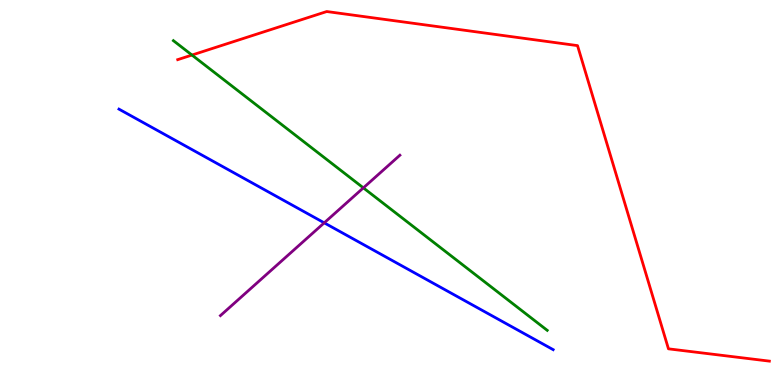[{'lines': ['blue', 'red'], 'intersections': []}, {'lines': ['green', 'red'], 'intersections': [{'x': 2.48, 'y': 8.57}]}, {'lines': ['purple', 'red'], 'intersections': []}, {'lines': ['blue', 'green'], 'intersections': []}, {'lines': ['blue', 'purple'], 'intersections': [{'x': 4.18, 'y': 4.21}]}, {'lines': ['green', 'purple'], 'intersections': [{'x': 4.69, 'y': 5.12}]}]